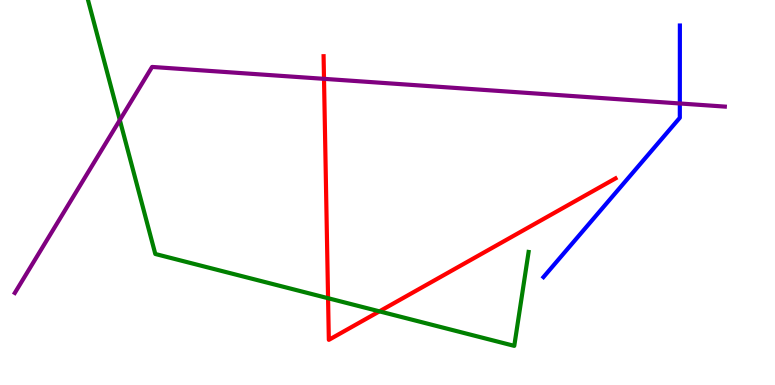[{'lines': ['blue', 'red'], 'intersections': []}, {'lines': ['green', 'red'], 'intersections': [{'x': 4.23, 'y': 2.25}, {'x': 4.9, 'y': 1.91}]}, {'lines': ['purple', 'red'], 'intersections': [{'x': 4.18, 'y': 7.95}]}, {'lines': ['blue', 'green'], 'intersections': []}, {'lines': ['blue', 'purple'], 'intersections': [{'x': 8.77, 'y': 7.31}]}, {'lines': ['green', 'purple'], 'intersections': [{'x': 1.55, 'y': 6.88}]}]